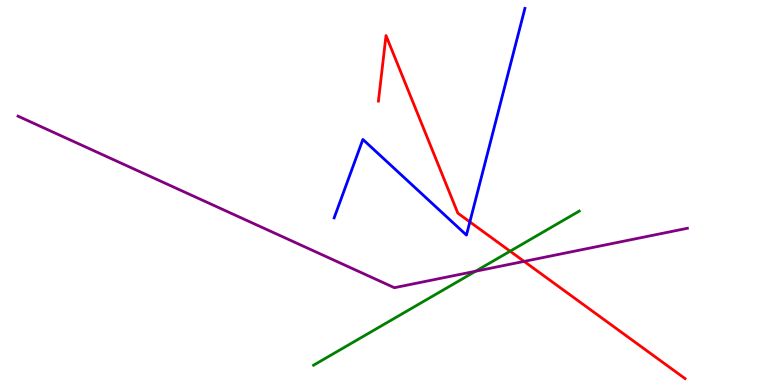[{'lines': ['blue', 'red'], 'intersections': [{'x': 6.06, 'y': 4.24}]}, {'lines': ['green', 'red'], 'intersections': [{'x': 6.58, 'y': 3.48}]}, {'lines': ['purple', 'red'], 'intersections': [{'x': 6.76, 'y': 3.21}]}, {'lines': ['blue', 'green'], 'intersections': []}, {'lines': ['blue', 'purple'], 'intersections': []}, {'lines': ['green', 'purple'], 'intersections': [{'x': 6.14, 'y': 2.95}]}]